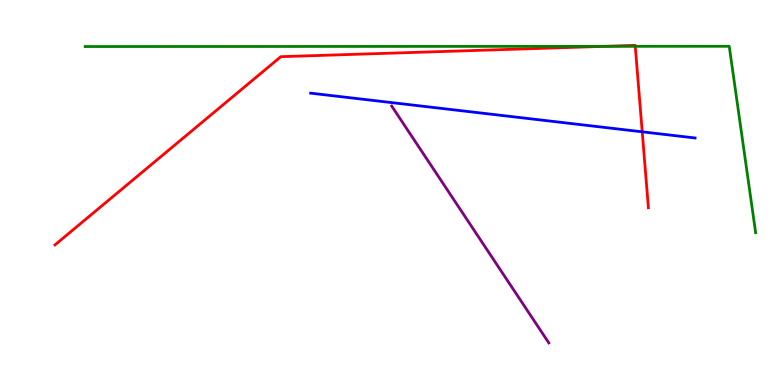[{'lines': ['blue', 'red'], 'intersections': [{'x': 8.29, 'y': 6.58}]}, {'lines': ['green', 'red'], 'intersections': [{'x': 7.8, 'y': 8.8}, {'x': 8.2, 'y': 8.8}]}, {'lines': ['purple', 'red'], 'intersections': []}, {'lines': ['blue', 'green'], 'intersections': []}, {'lines': ['blue', 'purple'], 'intersections': []}, {'lines': ['green', 'purple'], 'intersections': []}]